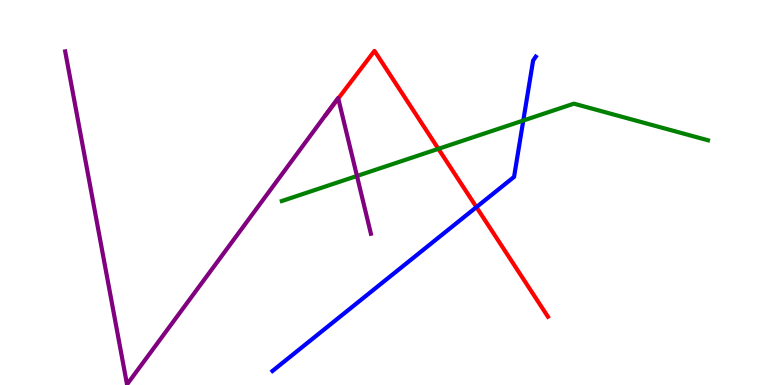[{'lines': ['blue', 'red'], 'intersections': [{'x': 6.15, 'y': 4.62}]}, {'lines': ['green', 'red'], 'intersections': [{'x': 5.66, 'y': 6.13}]}, {'lines': ['purple', 'red'], 'intersections': [{'x': 4.36, 'y': 7.44}]}, {'lines': ['blue', 'green'], 'intersections': [{'x': 6.75, 'y': 6.87}]}, {'lines': ['blue', 'purple'], 'intersections': []}, {'lines': ['green', 'purple'], 'intersections': [{'x': 4.61, 'y': 5.43}]}]